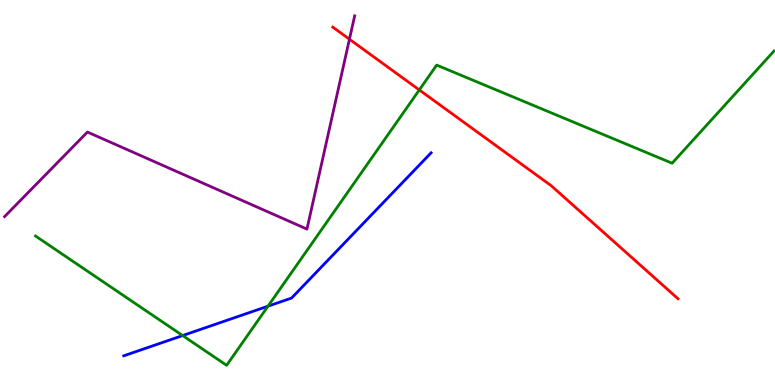[{'lines': ['blue', 'red'], 'intersections': []}, {'lines': ['green', 'red'], 'intersections': [{'x': 5.41, 'y': 7.66}]}, {'lines': ['purple', 'red'], 'intersections': [{'x': 4.51, 'y': 8.98}]}, {'lines': ['blue', 'green'], 'intersections': [{'x': 2.36, 'y': 1.28}, {'x': 3.46, 'y': 2.05}]}, {'lines': ['blue', 'purple'], 'intersections': []}, {'lines': ['green', 'purple'], 'intersections': []}]